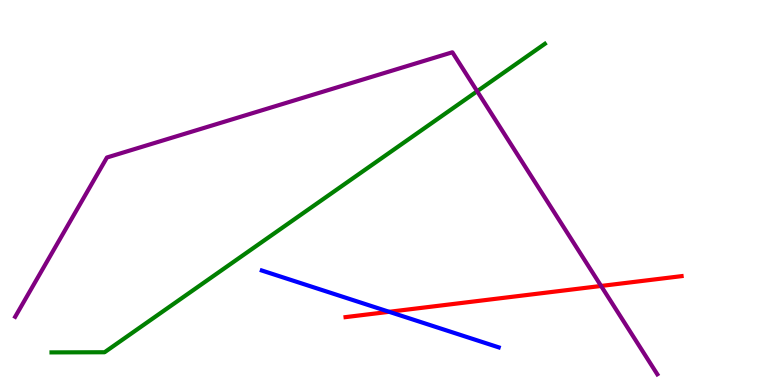[{'lines': ['blue', 'red'], 'intersections': [{'x': 5.02, 'y': 1.9}]}, {'lines': ['green', 'red'], 'intersections': []}, {'lines': ['purple', 'red'], 'intersections': [{'x': 7.76, 'y': 2.57}]}, {'lines': ['blue', 'green'], 'intersections': []}, {'lines': ['blue', 'purple'], 'intersections': []}, {'lines': ['green', 'purple'], 'intersections': [{'x': 6.16, 'y': 7.63}]}]